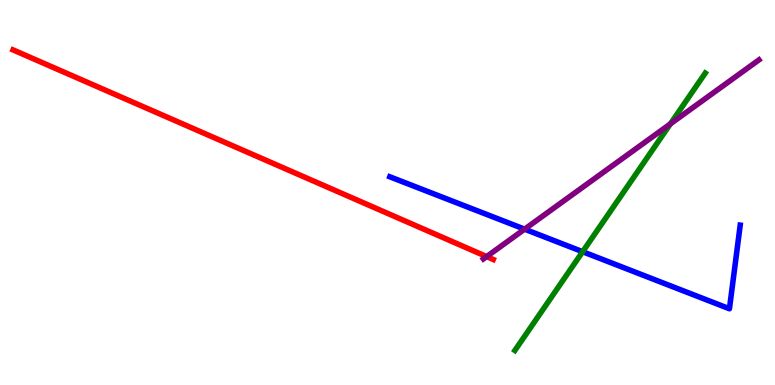[{'lines': ['blue', 'red'], 'intersections': []}, {'lines': ['green', 'red'], 'intersections': []}, {'lines': ['purple', 'red'], 'intersections': [{'x': 6.28, 'y': 3.34}]}, {'lines': ['blue', 'green'], 'intersections': [{'x': 7.52, 'y': 3.46}]}, {'lines': ['blue', 'purple'], 'intersections': [{'x': 6.77, 'y': 4.05}]}, {'lines': ['green', 'purple'], 'intersections': [{'x': 8.65, 'y': 6.78}]}]